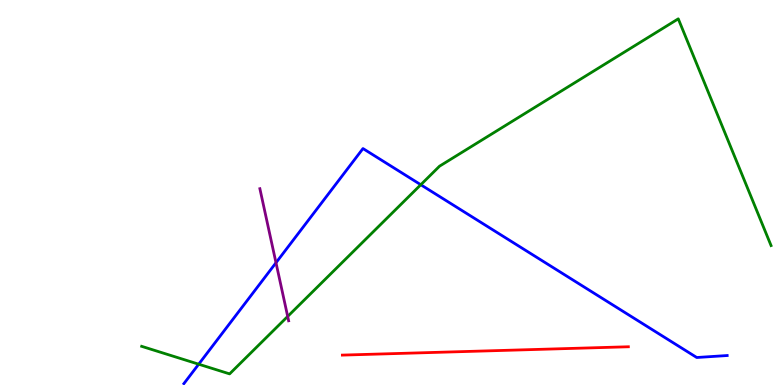[{'lines': ['blue', 'red'], 'intersections': []}, {'lines': ['green', 'red'], 'intersections': []}, {'lines': ['purple', 'red'], 'intersections': []}, {'lines': ['blue', 'green'], 'intersections': [{'x': 2.56, 'y': 0.54}, {'x': 5.43, 'y': 5.2}]}, {'lines': ['blue', 'purple'], 'intersections': [{'x': 3.56, 'y': 3.18}]}, {'lines': ['green', 'purple'], 'intersections': [{'x': 3.71, 'y': 1.78}]}]